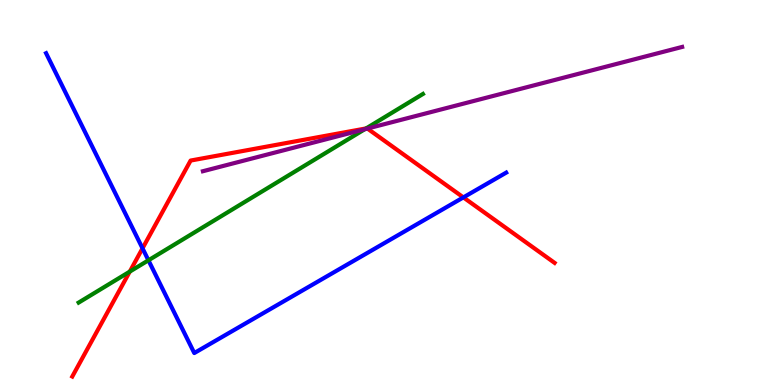[{'lines': ['blue', 'red'], 'intersections': [{'x': 1.84, 'y': 3.55}, {'x': 5.98, 'y': 4.87}]}, {'lines': ['green', 'red'], 'intersections': [{'x': 1.67, 'y': 2.95}, {'x': 4.72, 'y': 6.66}]}, {'lines': ['purple', 'red'], 'intersections': [{'x': 4.74, 'y': 6.66}]}, {'lines': ['blue', 'green'], 'intersections': [{'x': 1.92, 'y': 3.24}]}, {'lines': ['blue', 'purple'], 'intersections': []}, {'lines': ['green', 'purple'], 'intersections': [{'x': 4.71, 'y': 6.64}]}]